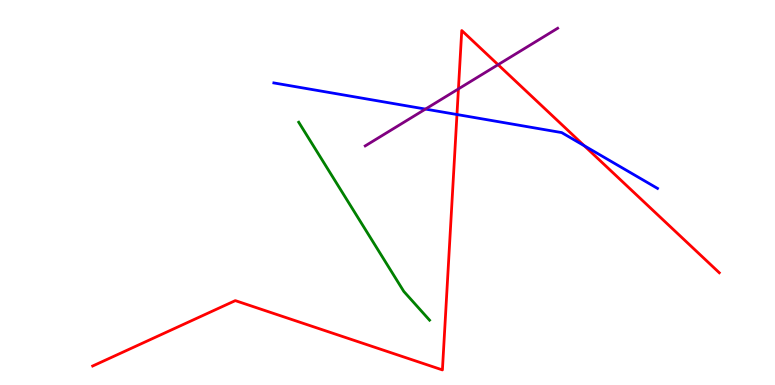[{'lines': ['blue', 'red'], 'intersections': [{'x': 5.9, 'y': 7.03}, {'x': 7.54, 'y': 6.21}]}, {'lines': ['green', 'red'], 'intersections': []}, {'lines': ['purple', 'red'], 'intersections': [{'x': 5.92, 'y': 7.69}, {'x': 6.43, 'y': 8.32}]}, {'lines': ['blue', 'green'], 'intersections': []}, {'lines': ['blue', 'purple'], 'intersections': [{'x': 5.49, 'y': 7.17}]}, {'lines': ['green', 'purple'], 'intersections': []}]